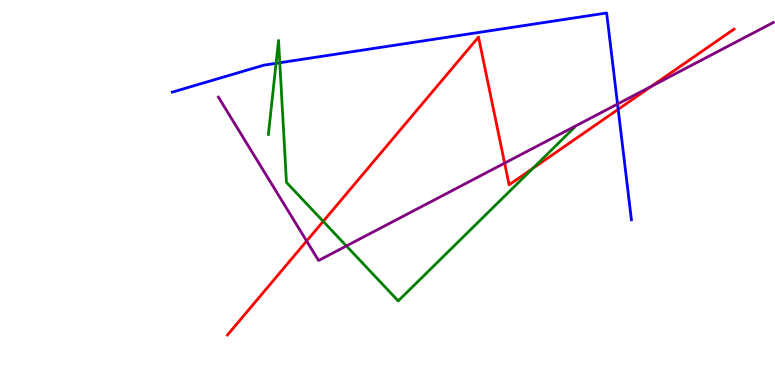[{'lines': ['blue', 'red'], 'intersections': [{'x': 7.98, 'y': 7.16}]}, {'lines': ['green', 'red'], 'intersections': [{'x': 4.17, 'y': 4.25}, {'x': 6.88, 'y': 5.63}]}, {'lines': ['purple', 'red'], 'intersections': [{'x': 3.96, 'y': 3.74}, {'x': 6.51, 'y': 5.76}, {'x': 8.41, 'y': 7.76}]}, {'lines': ['blue', 'green'], 'intersections': [{'x': 3.56, 'y': 8.36}, {'x': 3.61, 'y': 8.37}]}, {'lines': ['blue', 'purple'], 'intersections': [{'x': 7.97, 'y': 7.3}]}, {'lines': ['green', 'purple'], 'intersections': [{'x': 4.47, 'y': 3.61}]}]